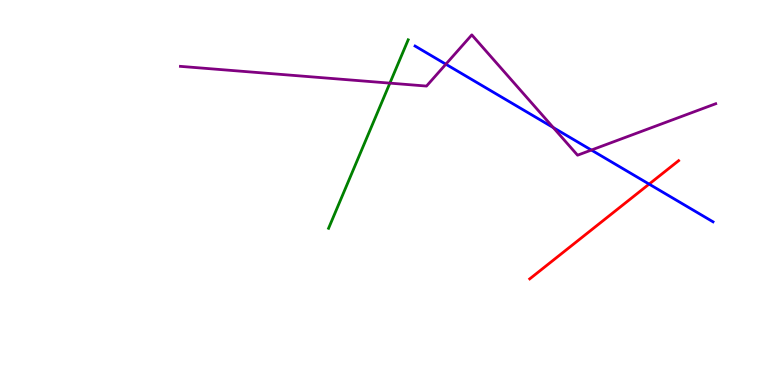[{'lines': ['blue', 'red'], 'intersections': [{'x': 8.38, 'y': 5.22}]}, {'lines': ['green', 'red'], 'intersections': []}, {'lines': ['purple', 'red'], 'intersections': []}, {'lines': ['blue', 'green'], 'intersections': []}, {'lines': ['blue', 'purple'], 'intersections': [{'x': 5.75, 'y': 8.33}, {'x': 7.14, 'y': 6.69}, {'x': 7.63, 'y': 6.1}]}, {'lines': ['green', 'purple'], 'intersections': [{'x': 5.03, 'y': 7.84}]}]